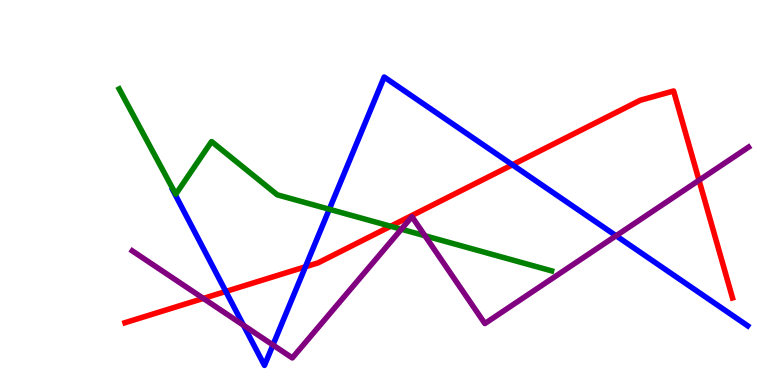[{'lines': ['blue', 'red'], 'intersections': [{'x': 2.91, 'y': 2.43}, {'x': 3.94, 'y': 3.07}, {'x': 6.61, 'y': 5.72}]}, {'lines': ['green', 'red'], 'intersections': [{'x': 5.04, 'y': 4.12}]}, {'lines': ['purple', 'red'], 'intersections': [{'x': 2.62, 'y': 2.25}, {'x': 9.02, 'y': 5.32}]}, {'lines': ['blue', 'green'], 'intersections': [{'x': 4.25, 'y': 4.56}]}, {'lines': ['blue', 'purple'], 'intersections': [{'x': 3.14, 'y': 1.55}, {'x': 3.52, 'y': 1.04}, {'x': 7.95, 'y': 3.88}]}, {'lines': ['green', 'purple'], 'intersections': [{'x': 5.18, 'y': 4.05}, {'x': 5.48, 'y': 3.88}]}]